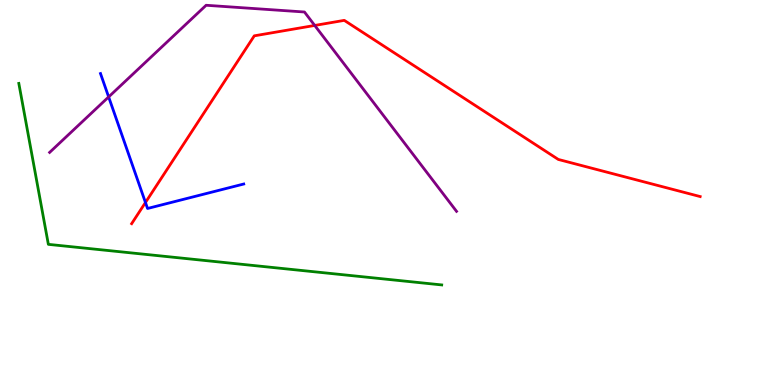[{'lines': ['blue', 'red'], 'intersections': [{'x': 1.88, 'y': 4.74}]}, {'lines': ['green', 'red'], 'intersections': []}, {'lines': ['purple', 'red'], 'intersections': [{'x': 4.06, 'y': 9.34}]}, {'lines': ['blue', 'green'], 'intersections': []}, {'lines': ['blue', 'purple'], 'intersections': [{'x': 1.4, 'y': 7.48}]}, {'lines': ['green', 'purple'], 'intersections': []}]